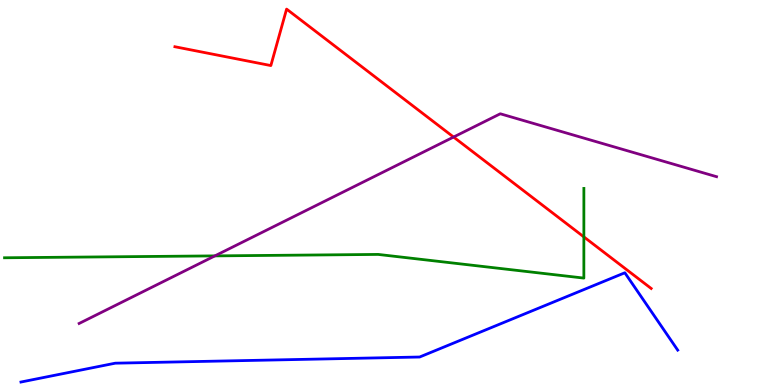[{'lines': ['blue', 'red'], 'intersections': []}, {'lines': ['green', 'red'], 'intersections': [{'x': 7.53, 'y': 3.85}]}, {'lines': ['purple', 'red'], 'intersections': [{'x': 5.85, 'y': 6.44}]}, {'lines': ['blue', 'green'], 'intersections': []}, {'lines': ['blue', 'purple'], 'intersections': []}, {'lines': ['green', 'purple'], 'intersections': [{'x': 2.77, 'y': 3.35}]}]